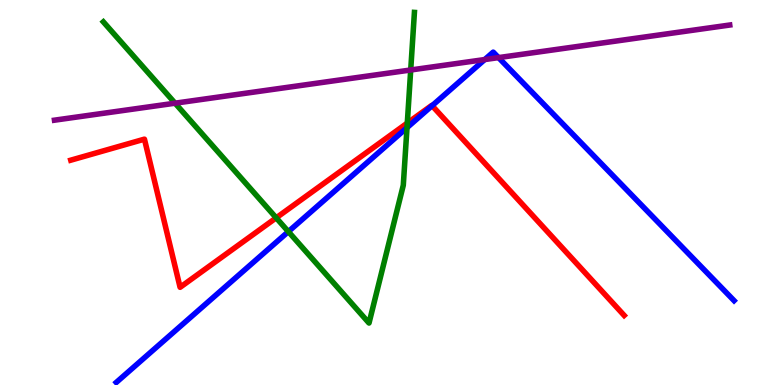[{'lines': ['blue', 'red'], 'intersections': [{'x': 5.58, 'y': 7.25}]}, {'lines': ['green', 'red'], 'intersections': [{'x': 3.56, 'y': 4.34}, {'x': 5.26, 'y': 6.8}]}, {'lines': ['purple', 'red'], 'intersections': []}, {'lines': ['blue', 'green'], 'intersections': [{'x': 3.72, 'y': 3.98}, {'x': 5.25, 'y': 6.68}]}, {'lines': ['blue', 'purple'], 'intersections': [{'x': 6.25, 'y': 8.45}, {'x': 6.43, 'y': 8.5}]}, {'lines': ['green', 'purple'], 'intersections': [{'x': 2.26, 'y': 7.32}, {'x': 5.3, 'y': 8.18}]}]